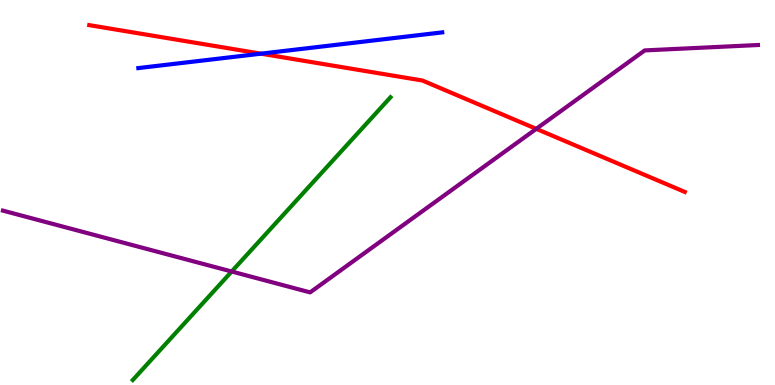[{'lines': ['blue', 'red'], 'intersections': [{'x': 3.37, 'y': 8.61}]}, {'lines': ['green', 'red'], 'intersections': []}, {'lines': ['purple', 'red'], 'intersections': [{'x': 6.92, 'y': 6.65}]}, {'lines': ['blue', 'green'], 'intersections': []}, {'lines': ['blue', 'purple'], 'intersections': []}, {'lines': ['green', 'purple'], 'intersections': [{'x': 2.99, 'y': 2.95}]}]